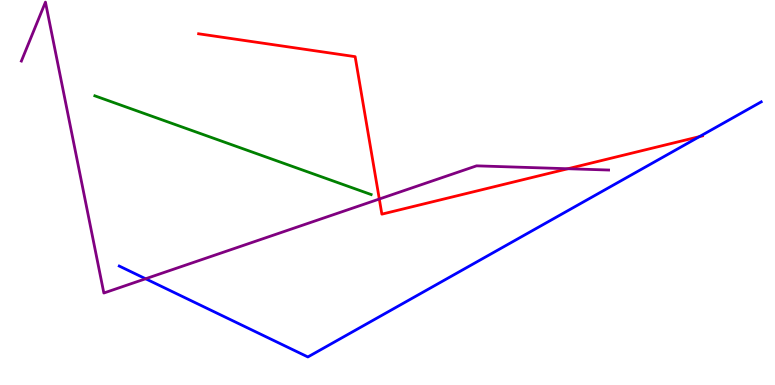[{'lines': ['blue', 'red'], 'intersections': [{'x': 9.02, 'y': 6.45}]}, {'lines': ['green', 'red'], 'intersections': []}, {'lines': ['purple', 'red'], 'intersections': [{'x': 4.89, 'y': 4.83}, {'x': 7.33, 'y': 5.62}]}, {'lines': ['blue', 'green'], 'intersections': []}, {'lines': ['blue', 'purple'], 'intersections': [{'x': 1.88, 'y': 2.76}]}, {'lines': ['green', 'purple'], 'intersections': []}]